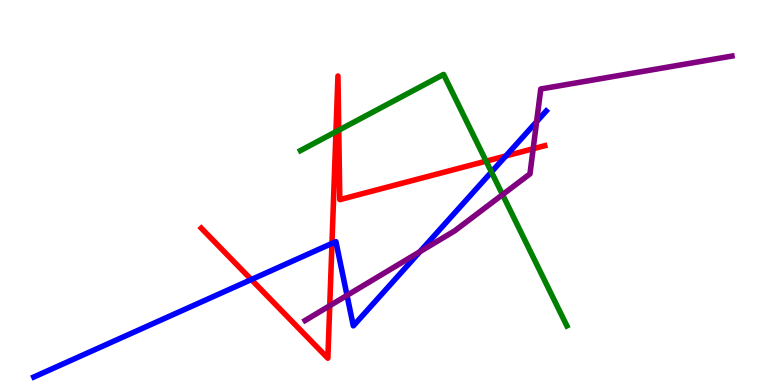[{'lines': ['blue', 'red'], 'intersections': [{'x': 3.24, 'y': 2.74}, {'x': 4.28, 'y': 3.68}, {'x': 6.53, 'y': 5.95}]}, {'lines': ['green', 'red'], 'intersections': [{'x': 4.34, 'y': 6.58}, {'x': 4.37, 'y': 6.62}, {'x': 6.27, 'y': 5.81}]}, {'lines': ['purple', 'red'], 'intersections': [{'x': 4.25, 'y': 2.06}, {'x': 6.88, 'y': 6.14}]}, {'lines': ['blue', 'green'], 'intersections': [{'x': 6.34, 'y': 5.53}]}, {'lines': ['blue', 'purple'], 'intersections': [{'x': 4.48, 'y': 2.33}, {'x': 5.42, 'y': 3.46}, {'x': 6.92, 'y': 6.84}]}, {'lines': ['green', 'purple'], 'intersections': [{'x': 6.48, 'y': 4.94}]}]